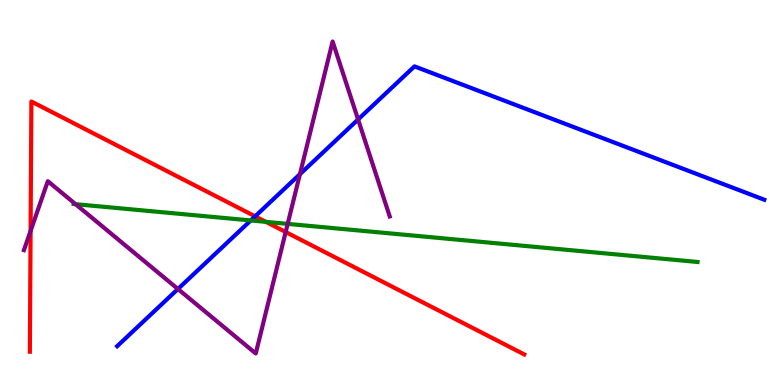[{'lines': ['blue', 'red'], 'intersections': [{'x': 3.29, 'y': 4.38}]}, {'lines': ['green', 'red'], 'intersections': [{'x': 3.43, 'y': 4.24}]}, {'lines': ['purple', 'red'], 'intersections': [{'x': 0.395, 'y': 4.0}, {'x': 3.69, 'y': 3.97}]}, {'lines': ['blue', 'green'], 'intersections': [{'x': 3.24, 'y': 4.27}]}, {'lines': ['blue', 'purple'], 'intersections': [{'x': 2.3, 'y': 2.49}, {'x': 3.87, 'y': 5.48}, {'x': 4.62, 'y': 6.9}]}, {'lines': ['green', 'purple'], 'intersections': [{'x': 0.975, 'y': 4.7}, {'x': 3.71, 'y': 4.18}]}]